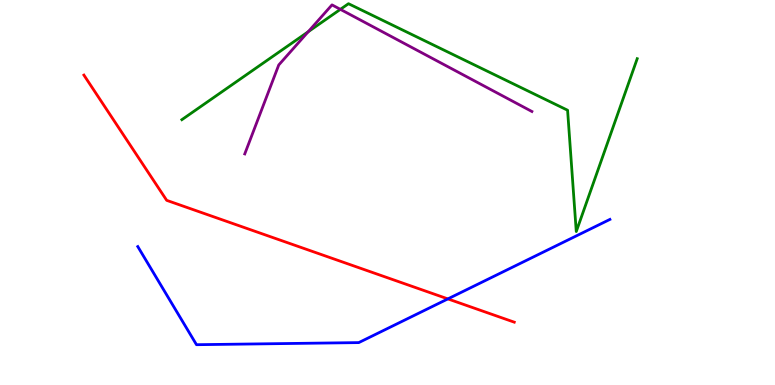[{'lines': ['blue', 'red'], 'intersections': [{'x': 5.78, 'y': 2.24}]}, {'lines': ['green', 'red'], 'intersections': []}, {'lines': ['purple', 'red'], 'intersections': []}, {'lines': ['blue', 'green'], 'intersections': []}, {'lines': ['blue', 'purple'], 'intersections': []}, {'lines': ['green', 'purple'], 'intersections': [{'x': 3.98, 'y': 9.18}, {'x': 4.39, 'y': 9.76}]}]